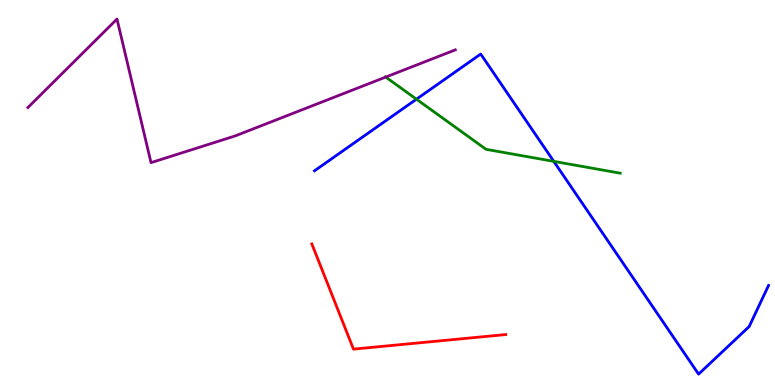[{'lines': ['blue', 'red'], 'intersections': []}, {'lines': ['green', 'red'], 'intersections': []}, {'lines': ['purple', 'red'], 'intersections': []}, {'lines': ['blue', 'green'], 'intersections': [{'x': 5.37, 'y': 7.42}, {'x': 7.15, 'y': 5.81}]}, {'lines': ['blue', 'purple'], 'intersections': []}, {'lines': ['green', 'purple'], 'intersections': [{'x': 4.98, 'y': 8.0}]}]